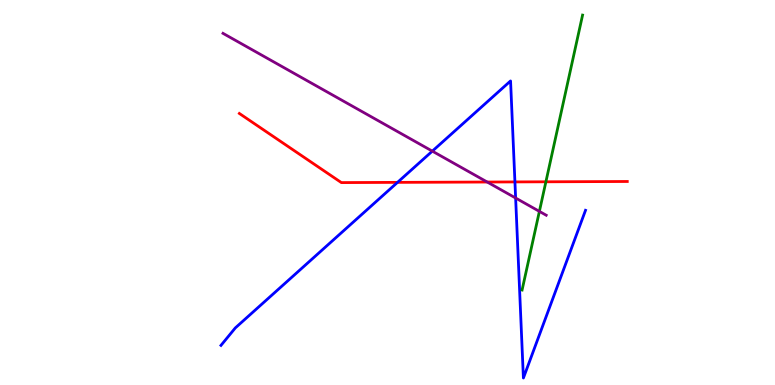[{'lines': ['blue', 'red'], 'intersections': [{'x': 5.13, 'y': 5.26}, {'x': 6.64, 'y': 5.27}]}, {'lines': ['green', 'red'], 'intersections': [{'x': 7.04, 'y': 5.28}]}, {'lines': ['purple', 'red'], 'intersections': [{'x': 6.29, 'y': 5.27}]}, {'lines': ['blue', 'green'], 'intersections': []}, {'lines': ['blue', 'purple'], 'intersections': [{'x': 5.58, 'y': 6.07}, {'x': 6.65, 'y': 4.86}]}, {'lines': ['green', 'purple'], 'intersections': [{'x': 6.96, 'y': 4.51}]}]